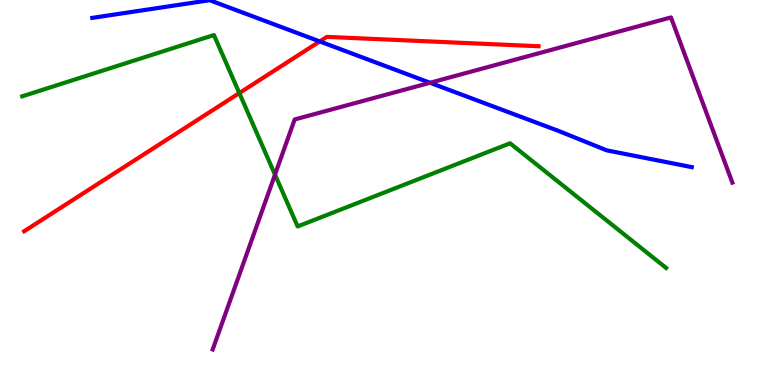[{'lines': ['blue', 'red'], 'intersections': [{'x': 4.13, 'y': 8.92}]}, {'lines': ['green', 'red'], 'intersections': [{'x': 3.09, 'y': 7.58}]}, {'lines': ['purple', 'red'], 'intersections': []}, {'lines': ['blue', 'green'], 'intersections': []}, {'lines': ['blue', 'purple'], 'intersections': [{'x': 5.55, 'y': 7.85}]}, {'lines': ['green', 'purple'], 'intersections': [{'x': 3.55, 'y': 5.46}]}]